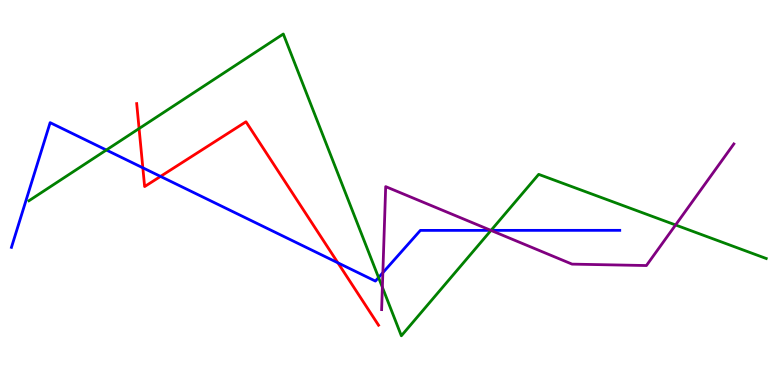[{'lines': ['blue', 'red'], 'intersections': [{'x': 1.84, 'y': 5.64}, {'x': 2.07, 'y': 5.42}, {'x': 4.36, 'y': 3.17}]}, {'lines': ['green', 'red'], 'intersections': [{'x': 1.79, 'y': 6.66}]}, {'lines': ['purple', 'red'], 'intersections': []}, {'lines': ['blue', 'green'], 'intersections': [{'x': 1.37, 'y': 6.1}, {'x': 4.88, 'y': 2.79}, {'x': 6.34, 'y': 4.02}]}, {'lines': ['blue', 'purple'], 'intersections': [{'x': 4.94, 'y': 2.92}, {'x': 6.33, 'y': 4.02}]}, {'lines': ['green', 'purple'], 'intersections': [{'x': 4.93, 'y': 2.54}, {'x': 6.34, 'y': 4.02}, {'x': 8.72, 'y': 4.16}]}]